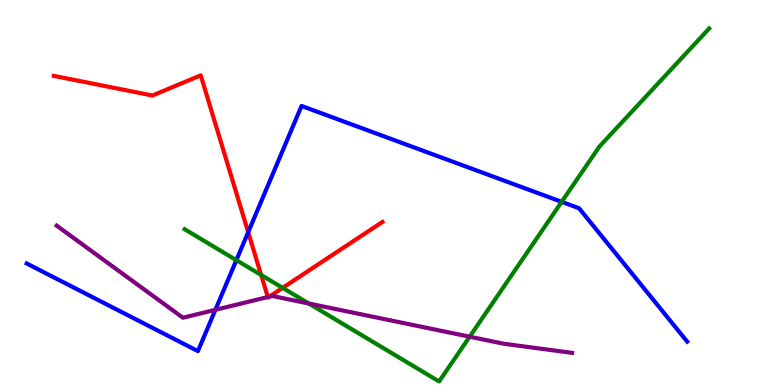[{'lines': ['blue', 'red'], 'intersections': [{'x': 3.2, 'y': 3.97}]}, {'lines': ['green', 'red'], 'intersections': [{'x': 3.37, 'y': 2.86}, {'x': 3.65, 'y': 2.52}]}, {'lines': ['purple', 'red'], 'intersections': [{'x': 3.46, 'y': 2.28}, {'x': 3.47, 'y': 2.29}]}, {'lines': ['blue', 'green'], 'intersections': [{'x': 3.05, 'y': 3.24}, {'x': 7.25, 'y': 4.76}]}, {'lines': ['blue', 'purple'], 'intersections': [{'x': 2.78, 'y': 1.95}]}, {'lines': ['green', 'purple'], 'intersections': [{'x': 3.98, 'y': 2.12}, {'x': 6.06, 'y': 1.25}]}]